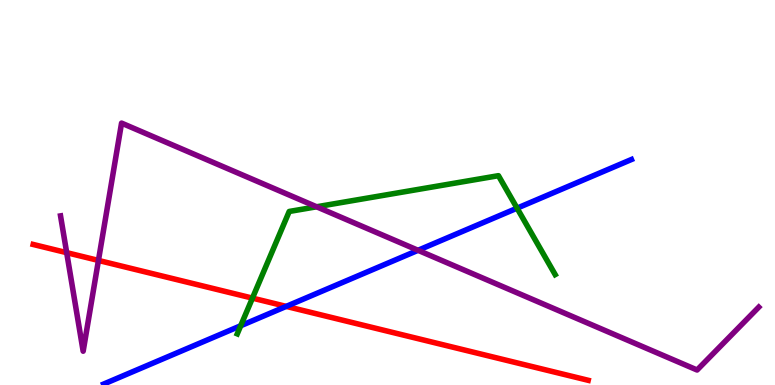[{'lines': ['blue', 'red'], 'intersections': [{'x': 3.69, 'y': 2.04}]}, {'lines': ['green', 'red'], 'intersections': [{'x': 3.26, 'y': 2.26}]}, {'lines': ['purple', 'red'], 'intersections': [{'x': 0.86, 'y': 3.44}, {'x': 1.27, 'y': 3.24}]}, {'lines': ['blue', 'green'], 'intersections': [{'x': 3.11, 'y': 1.54}, {'x': 6.67, 'y': 4.59}]}, {'lines': ['blue', 'purple'], 'intersections': [{'x': 5.39, 'y': 3.5}]}, {'lines': ['green', 'purple'], 'intersections': [{'x': 4.09, 'y': 4.63}]}]